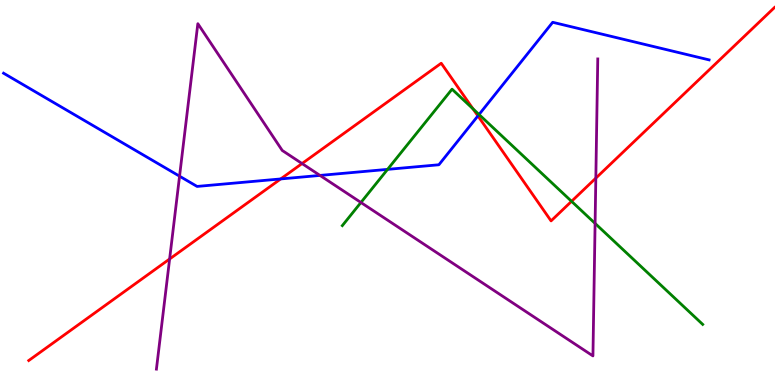[{'lines': ['blue', 'red'], 'intersections': [{'x': 3.62, 'y': 5.35}, {'x': 6.17, 'y': 6.99}]}, {'lines': ['green', 'red'], 'intersections': [{'x': 6.1, 'y': 7.17}, {'x': 7.37, 'y': 4.77}]}, {'lines': ['purple', 'red'], 'intersections': [{'x': 2.19, 'y': 3.27}, {'x': 3.9, 'y': 5.75}, {'x': 7.69, 'y': 5.37}]}, {'lines': ['blue', 'green'], 'intersections': [{'x': 5.0, 'y': 5.6}, {'x': 6.18, 'y': 7.03}]}, {'lines': ['blue', 'purple'], 'intersections': [{'x': 2.32, 'y': 5.42}, {'x': 4.13, 'y': 5.44}]}, {'lines': ['green', 'purple'], 'intersections': [{'x': 4.66, 'y': 4.74}, {'x': 7.68, 'y': 4.2}]}]